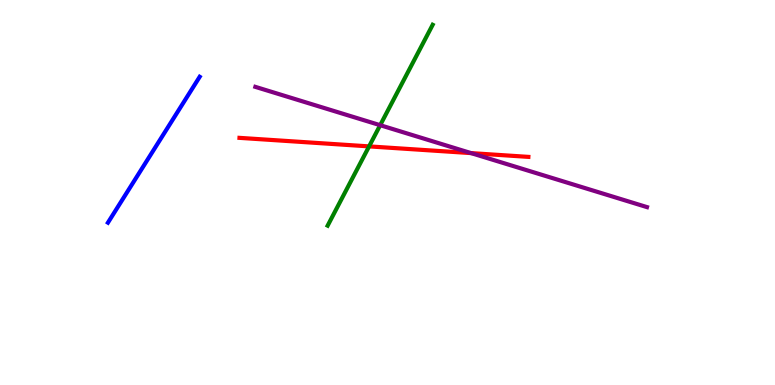[{'lines': ['blue', 'red'], 'intersections': []}, {'lines': ['green', 'red'], 'intersections': [{'x': 4.76, 'y': 6.2}]}, {'lines': ['purple', 'red'], 'intersections': [{'x': 6.08, 'y': 6.02}]}, {'lines': ['blue', 'green'], 'intersections': []}, {'lines': ['blue', 'purple'], 'intersections': []}, {'lines': ['green', 'purple'], 'intersections': [{'x': 4.91, 'y': 6.75}]}]